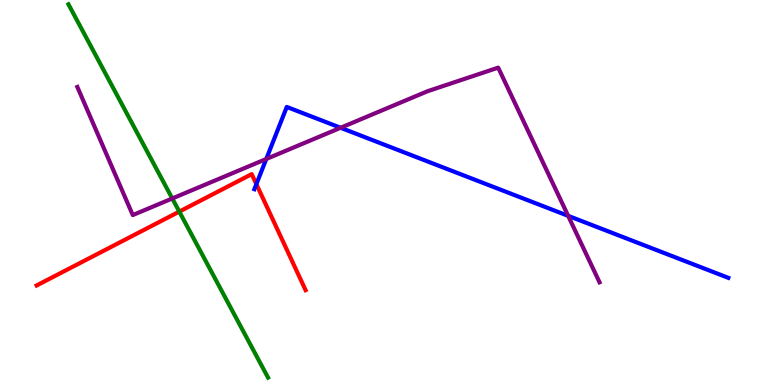[{'lines': ['blue', 'red'], 'intersections': [{'x': 3.31, 'y': 5.22}]}, {'lines': ['green', 'red'], 'intersections': [{'x': 2.31, 'y': 4.5}]}, {'lines': ['purple', 'red'], 'intersections': []}, {'lines': ['blue', 'green'], 'intersections': []}, {'lines': ['blue', 'purple'], 'intersections': [{'x': 3.44, 'y': 5.87}, {'x': 4.39, 'y': 6.68}, {'x': 7.33, 'y': 4.39}]}, {'lines': ['green', 'purple'], 'intersections': [{'x': 2.22, 'y': 4.84}]}]